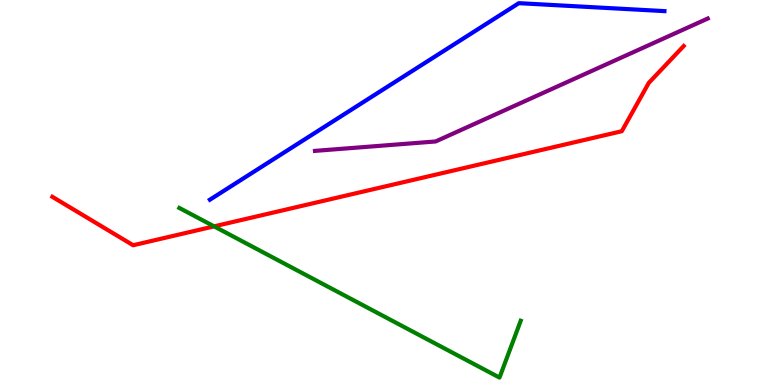[{'lines': ['blue', 'red'], 'intersections': []}, {'lines': ['green', 'red'], 'intersections': [{'x': 2.76, 'y': 4.12}]}, {'lines': ['purple', 'red'], 'intersections': []}, {'lines': ['blue', 'green'], 'intersections': []}, {'lines': ['blue', 'purple'], 'intersections': []}, {'lines': ['green', 'purple'], 'intersections': []}]